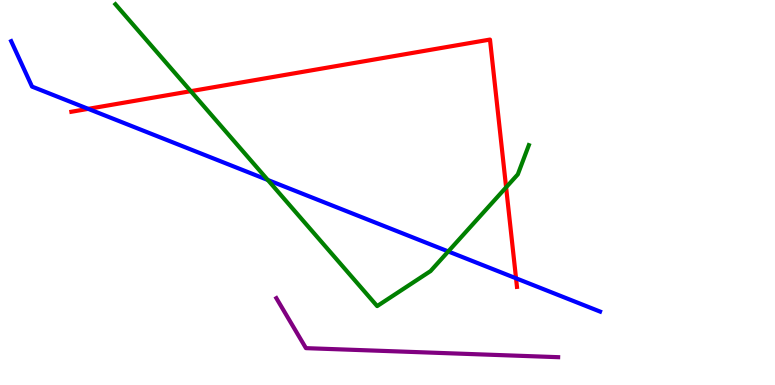[{'lines': ['blue', 'red'], 'intersections': [{'x': 1.14, 'y': 7.17}, {'x': 6.66, 'y': 2.77}]}, {'lines': ['green', 'red'], 'intersections': [{'x': 2.46, 'y': 7.63}, {'x': 6.53, 'y': 5.13}]}, {'lines': ['purple', 'red'], 'intersections': []}, {'lines': ['blue', 'green'], 'intersections': [{'x': 3.46, 'y': 5.33}, {'x': 5.78, 'y': 3.47}]}, {'lines': ['blue', 'purple'], 'intersections': []}, {'lines': ['green', 'purple'], 'intersections': []}]